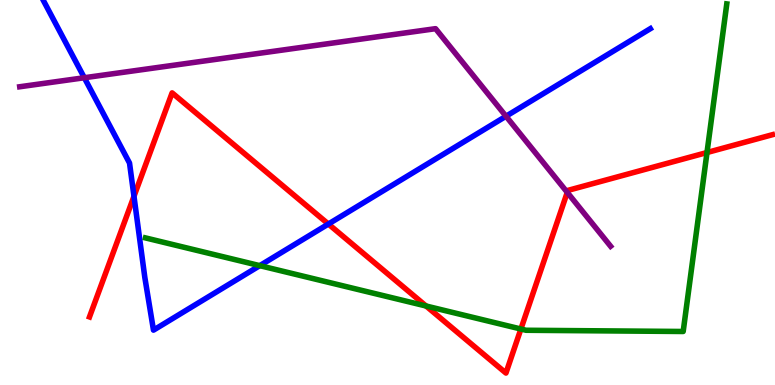[{'lines': ['blue', 'red'], 'intersections': [{'x': 1.73, 'y': 4.9}, {'x': 4.24, 'y': 4.18}]}, {'lines': ['green', 'red'], 'intersections': [{'x': 5.5, 'y': 2.05}, {'x': 6.72, 'y': 1.45}, {'x': 9.12, 'y': 6.04}]}, {'lines': ['purple', 'red'], 'intersections': [{'x': 7.32, 'y': 5.0}]}, {'lines': ['blue', 'green'], 'intersections': [{'x': 3.35, 'y': 3.1}]}, {'lines': ['blue', 'purple'], 'intersections': [{'x': 1.09, 'y': 7.98}, {'x': 6.53, 'y': 6.98}]}, {'lines': ['green', 'purple'], 'intersections': []}]